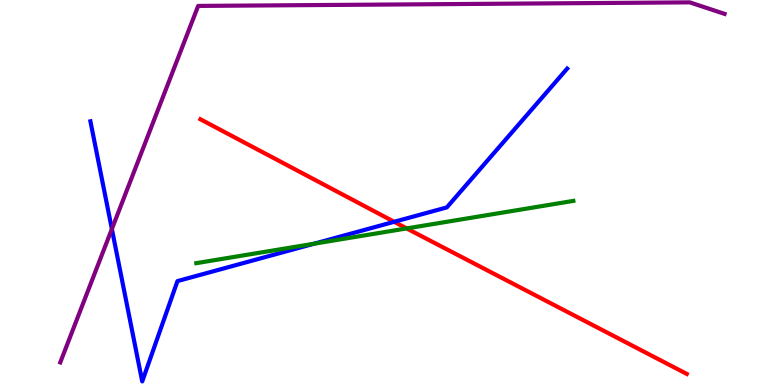[{'lines': ['blue', 'red'], 'intersections': [{'x': 5.09, 'y': 4.24}]}, {'lines': ['green', 'red'], 'intersections': [{'x': 5.25, 'y': 4.07}]}, {'lines': ['purple', 'red'], 'intersections': []}, {'lines': ['blue', 'green'], 'intersections': [{'x': 4.05, 'y': 3.67}]}, {'lines': ['blue', 'purple'], 'intersections': [{'x': 1.44, 'y': 4.05}]}, {'lines': ['green', 'purple'], 'intersections': []}]